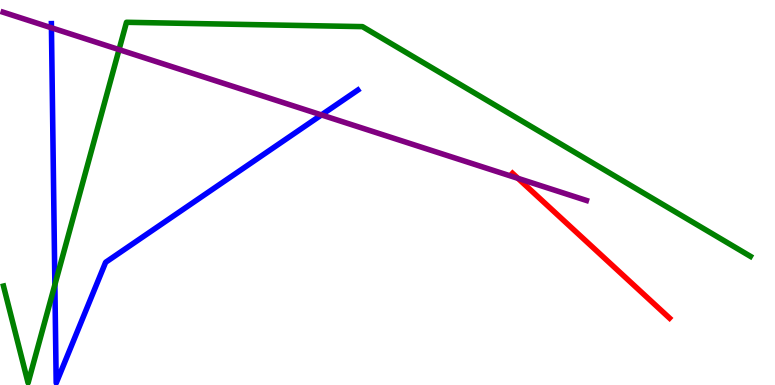[{'lines': ['blue', 'red'], 'intersections': []}, {'lines': ['green', 'red'], 'intersections': []}, {'lines': ['purple', 'red'], 'intersections': [{'x': 6.68, 'y': 5.37}]}, {'lines': ['blue', 'green'], 'intersections': [{'x': 0.708, 'y': 2.6}]}, {'lines': ['blue', 'purple'], 'intersections': [{'x': 0.664, 'y': 9.28}, {'x': 4.15, 'y': 7.01}]}, {'lines': ['green', 'purple'], 'intersections': [{'x': 1.54, 'y': 8.71}]}]